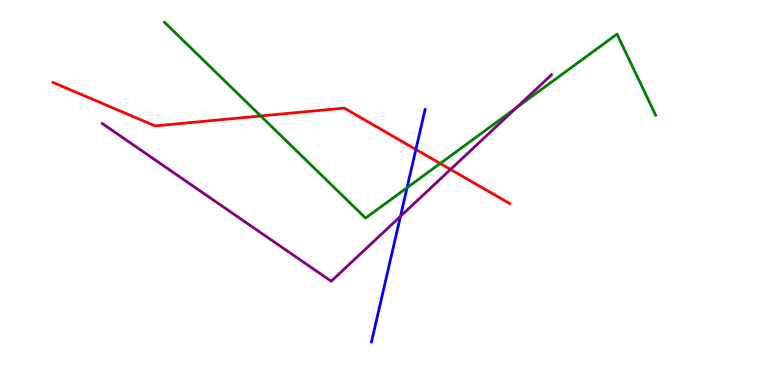[{'lines': ['blue', 'red'], 'intersections': [{'x': 5.37, 'y': 6.12}]}, {'lines': ['green', 'red'], 'intersections': [{'x': 3.36, 'y': 6.99}, {'x': 5.68, 'y': 5.75}]}, {'lines': ['purple', 'red'], 'intersections': [{'x': 5.81, 'y': 5.6}]}, {'lines': ['blue', 'green'], 'intersections': [{'x': 5.25, 'y': 5.12}]}, {'lines': ['blue', 'purple'], 'intersections': [{'x': 5.17, 'y': 4.38}]}, {'lines': ['green', 'purple'], 'intersections': [{'x': 6.66, 'y': 7.2}]}]